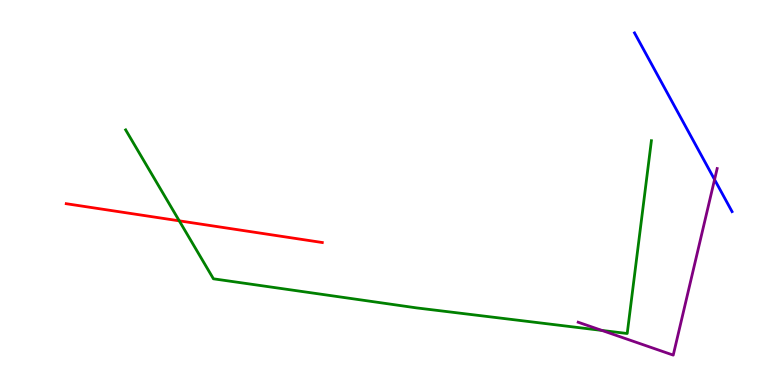[{'lines': ['blue', 'red'], 'intersections': []}, {'lines': ['green', 'red'], 'intersections': [{'x': 2.31, 'y': 4.26}]}, {'lines': ['purple', 'red'], 'intersections': []}, {'lines': ['blue', 'green'], 'intersections': []}, {'lines': ['blue', 'purple'], 'intersections': [{'x': 9.22, 'y': 5.34}]}, {'lines': ['green', 'purple'], 'intersections': [{'x': 7.77, 'y': 1.42}]}]